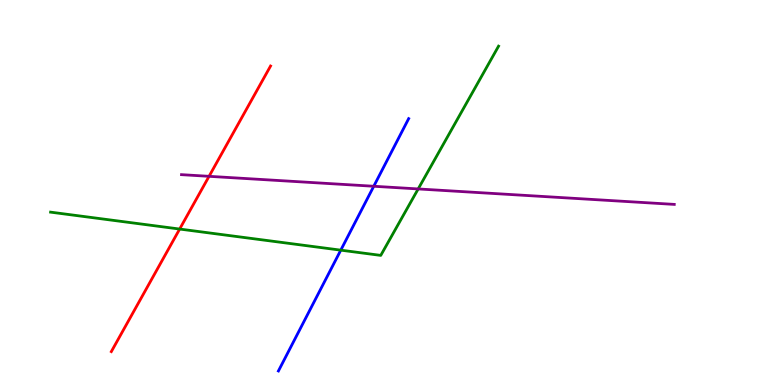[{'lines': ['blue', 'red'], 'intersections': []}, {'lines': ['green', 'red'], 'intersections': [{'x': 2.32, 'y': 4.05}]}, {'lines': ['purple', 'red'], 'intersections': [{'x': 2.7, 'y': 5.42}]}, {'lines': ['blue', 'green'], 'intersections': [{'x': 4.4, 'y': 3.5}]}, {'lines': ['blue', 'purple'], 'intersections': [{'x': 4.82, 'y': 5.16}]}, {'lines': ['green', 'purple'], 'intersections': [{'x': 5.4, 'y': 5.09}]}]